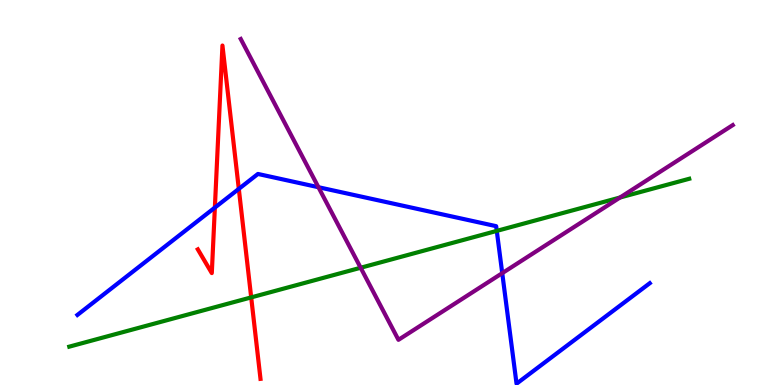[{'lines': ['blue', 'red'], 'intersections': [{'x': 2.77, 'y': 4.61}, {'x': 3.08, 'y': 5.09}]}, {'lines': ['green', 'red'], 'intersections': [{'x': 3.24, 'y': 2.28}]}, {'lines': ['purple', 'red'], 'intersections': []}, {'lines': ['blue', 'green'], 'intersections': [{'x': 6.41, 'y': 4.0}]}, {'lines': ['blue', 'purple'], 'intersections': [{'x': 4.11, 'y': 5.14}, {'x': 6.48, 'y': 2.9}]}, {'lines': ['green', 'purple'], 'intersections': [{'x': 4.65, 'y': 3.05}, {'x': 8.0, 'y': 4.87}]}]